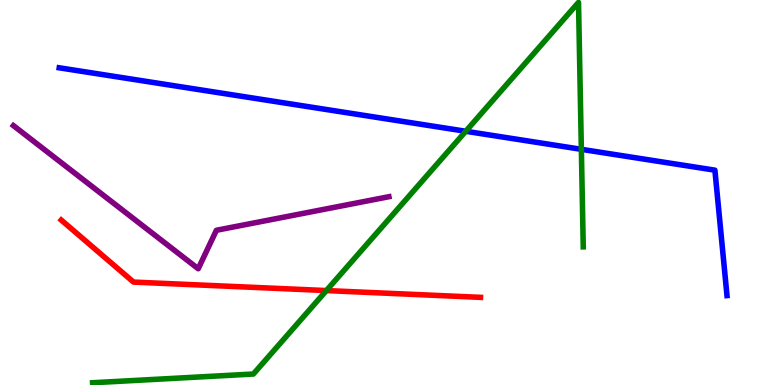[{'lines': ['blue', 'red'], 'intersections': []}, {'lines': ['green', 'red'], 'intersections': [{'x': 4.21, 'y': 2.45}]}, {'lines': ['purple', 'red'], 'intersections': []}, {'lines': ['blue', 'green'], 'intersections': [{'x': 6.01, 'y': 6.59}, {'x': 7.5, 'y': 6.12}]}, {'lines': ['blue', 'purple'], 'intersections': []}, {'lines': ['green', 'purple'], 'intersections': []}]